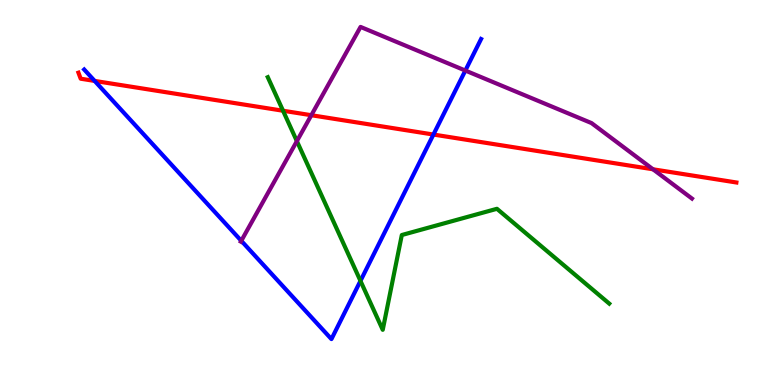[{'lines': ['blue', 'red'], 'intersections': [{'x': 1.22, 'y': 7.9}, {'x': 5.59, 'y': 6.51}]}, {'lines': ['green', 'red'], 'intersections': [{'x': 3.65, 'y': 7.12}]}, {'lines': ['purple', 'red'], 'intersections': [{'x': 4.02, 'y': 7.01}, {'x': 8.43, 'y': 5.6}]}, {'lines': ['blue', 'green'], 'intersections': [{'x': 4.65, 'y': 2.7}]}, {'lines': ['blue', 'purple'], 'intersections': [{'x': 3.11, 'y': 3.75}, {'x': 6.0, 'y': 8.17}]}, {'lines': ['green', 'purple'], 'intersections': [{'x': 3.83, 'y': 6.33}]}]